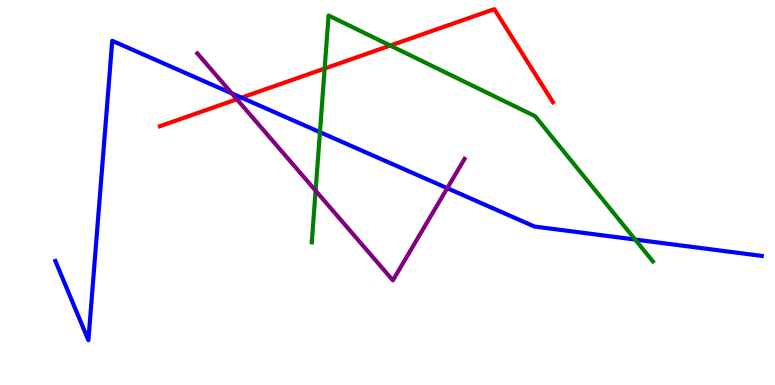[{'lines': ['blue', 'red'], 'intersections': [{'x': 3.12, 'y': 7.46}]}, {'lines': ['green', 'red'], 'intersections': [{'x': 4.19, 'y': 8.22}, {'x': 5.04, 'y': 8.82}]}, {'lines': ['purple', 'red'], 'intersections': [{'x': 3.06, 'y': 7.42}]}, {'lines': ['blue', 'green'], 'intersections': [{'x': 4.13, 'y': 6.57}, {'x': 8.2, 'y': 3.78}]}, {'lines': ['blue', 'purple'], 'intersections': [{'x': 2.99, 'y': 7.57}, {'x': 5.77, 'y': 5.11}]}, {'lines': ['green', 'purple'], 'intersections': [{'x': 4.07, 'y': 5.05}]}]